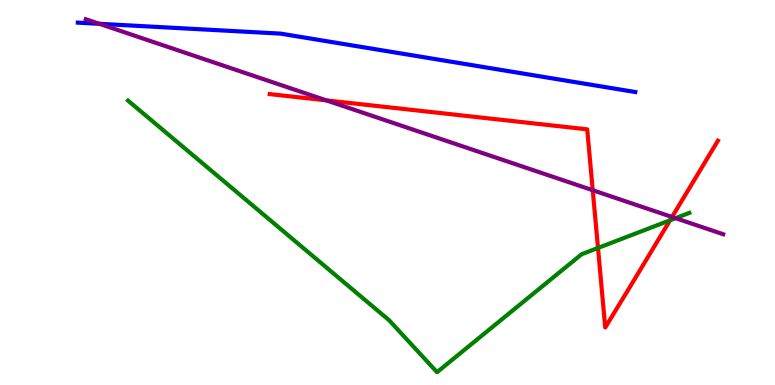[{'lines': ['blue', 'red'], 'intersections': []}, {'lines': ['green', 'red'], 'intersections': [{'x': 7.72, 'y': 3.56}, {'x': 8.65, 'y': 4.28}]}, {'lines': ['purple', 'red'], 'intersections': [{'x': 4.21, 'y': 7.39}, {'x': 7.65, 'y': 5.06}, {'x': 8.67, 'y': 4.36}]}, {'lines': ['blue', 'green'], 'intersections': []}, {'lines': ['blue', 'purple'], 'intersections': [{'x': 1.28, 'y': 9.38}]}, {'lines': ['green', 'purple'], 'intersections': [{'x': 8.72, 'y': 4.33}]}]